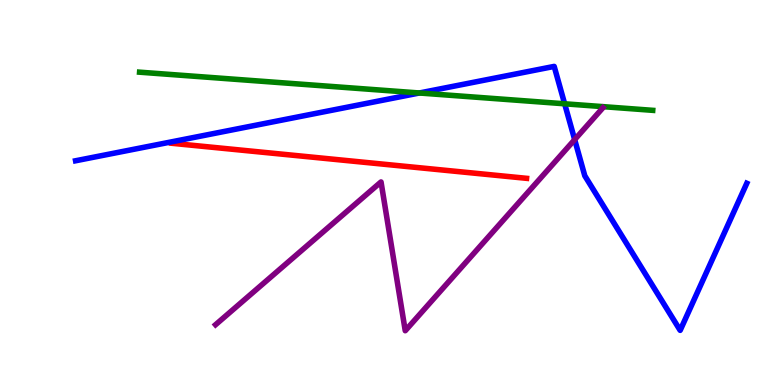[{'lines': ['blue', 'red'], 'intersections': []}, {'lines': ['green', 'red'], 'intersections': []}, {'lines': ['purple', 'red'], 'intersections': []}, {'lines': ['blue', 'green'], 'intersections': [{'x': 5.41, 'y': 7.58}, {'x': 7.29, 'y': 7.3}]}, {'lines': ['blue', 'purple'], 'intersections': [{'x': 7.42, 'y': 6.37}]}, {'lines': ['green', 'purple'], 'intersections': []}]